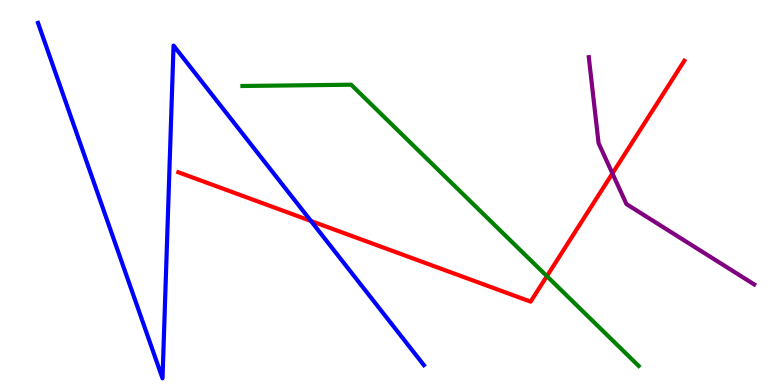[{'lines': ['blue', 'red'], 'intersections': [{'x': 4.01, 'y': 4.26}]}, {'lines': ['green', 'red'], 'intersections': [{'x': 7.06, 'y': 2.83}]}, {'lines': ['purple', 'red'], 'intersections': [{'x': 7.9, 'y': 5.5}]}, {'lines': ['blue', 'green'], 'intersections': []}, {'lines': ['blue', 'purple'], 'intersections': []}, {'lines': ['green', 'purple'], 'intersections': []}]